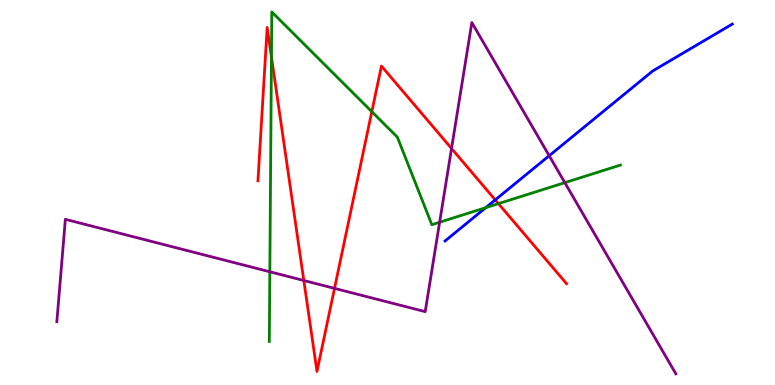[{'lines': ['blue', 'red'], 'intersections': [{'x': 6.39, 'y': 4.81}]}, {'lines': ['green', 'red'], 'intersections': [{'x': 3.5, 'y': 8.52}, {'x': 4.8, 'y': 7.1}, {'x': 6.43, 'y': 4.71}]}, {'lines': ['purple', 'red'], 'intersections': [{'x': 3.92, 'y': 2.71}, {'x': 4.32, 'y': 2.51}, {'x': 5.83, 'y': 6.14}]}, {'lines': ['blue', 'green'], 'intersections': [{'x': 6.27, 'y': 4.61}]}, {'lines': ['blue', 'purple'], 'intersections': [{'x': 7.09, 'y': 5.96}]}, {'lines': ['green', 'purple'], 'intersections': [{'x': 3.48, 'y': 2.94}, {'x': 5.67, 'y': 4.23}, {'x': 7.29, 'y': 5.26}]}]